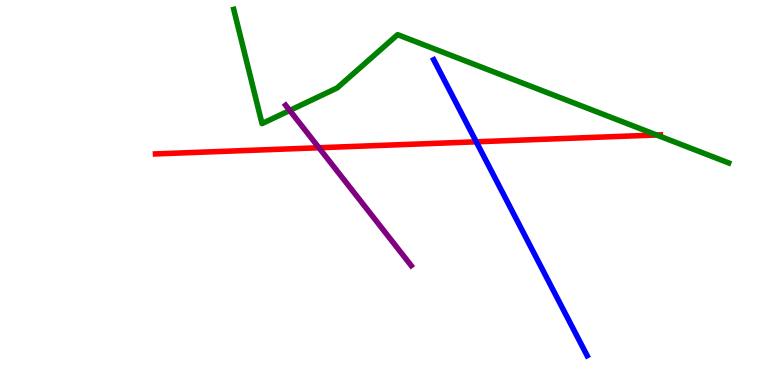[{'lines': ['blue', 'red'], 'intersections': [{'x': 6.15, 'y': 6.32}]}, {'lines': ['green', 'red'], 'intersections': [{'x': 8.47, 'y': 6.49}]}, {'lines': ['purple', 'red'], 'intersections': [{'x': 4.12, 'y': 6.16}]}, {'lines': ['blue', 'green'], 'intersections': []}, {'lines': ['blue', 'purple'], 'intersections': []}, {'lines': ['green', 'purple'], 'intersections': [{'x': 3.74, 'y': 7.13}]}]